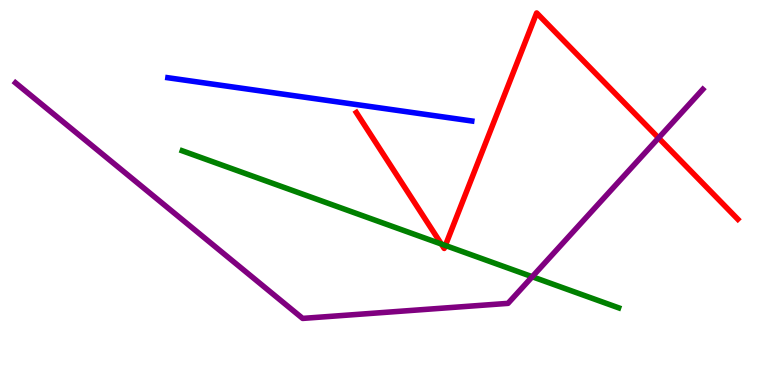[{'lines': ['blue', 'red'], 'intersections': []}, {'lines': ['green', 'red'], 'intersections': [{'x': 5.69, 'y': 3.66}, {'x': 5.75, 'y': 3.62}]}, {'lines': ['purple', 'red'], 'intersections': [{'x': 8.5, 'y': 6.42}]}, {'lines': ['blue', 'green'], 'intersections': []}, {'lines': ['blue', 'purple'], 'intersections': []}, {'lines': ['green', 'purple'], 'intersections': [{'x': 6.87, 'y': 2.81}]}]